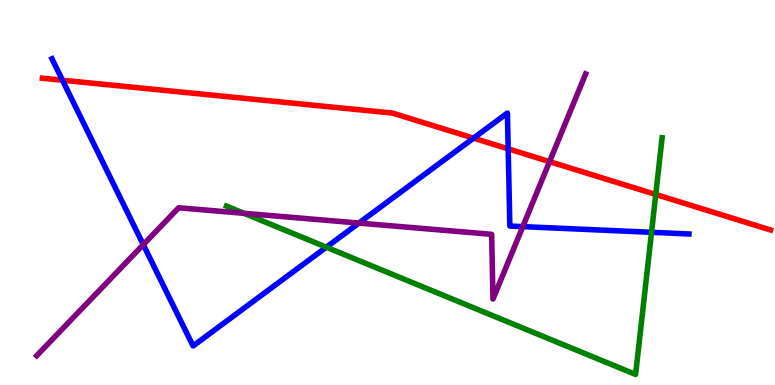[{'lines': ['blue', 'red'], 'intersections': [{'x': 0.806, 'y': 7.92}, {'x': 6.11, 'y': 6.41}, {'x': 6.56, 'y': 6.13}]}, {'lines': ['green', 'red'], 'intersections': [{'x': 8.46, 'y': 4.95}]}, {'lines': ['purple', 'red'], 'intersections': [{'x': 7.09, 'y': 5.8}]}, {'lines': ['blue', 'green'], 'intersections': [{'x': 4.21, 'y': 3.58}, {'x': 8.41, 'y': 3.97}]}, {'lines': ['blue', 'purple'], 'intersections': [{'x': 1.85, 'y': 3.65}, {'x': 4.63, 'y': 4.21}, {'x': 6.75, 'y': 4.11}]}, {'lines': ['green', 'purple'], 'intersections': [{'x': 3.15, 'y': 4.46}]}]